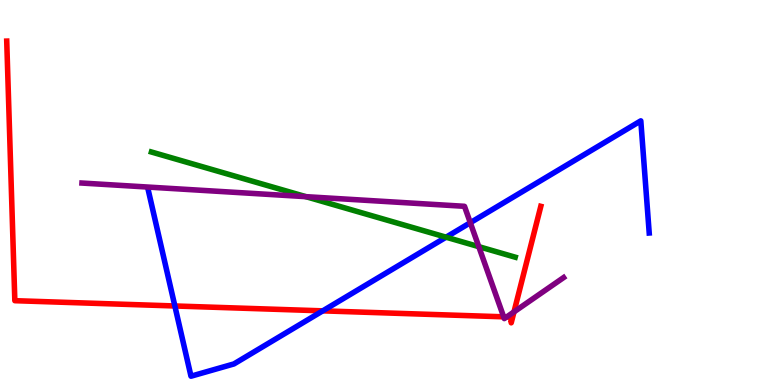[{'lines': ['blue', 'red'], 'intersections': [{'x': 2.26, 'y': 2.05}, {'x': 4.16, 'y': 1.93}]}, {'lines': ['green', 'red'], 'intersections': []}, {'lines': ['purple', 'red'], 'intersections': [{'x': 6.5, 'y': 1.77}, {'x': 6.54, 'y': 1.77}, {'x': 6.63, 'y': 1.9}]}, {'lines': ['blue', 'green'], 'intersections': [{'x': 5.76, 'y': 3.84}]}, {'lines': ['blue', 'purple'], 'intersections': [{'x': 6.07, 'y': 4.22}]}, {'lines': ['green', 'purple'], 'intersections': [{'x': 3.95, 'y': 4.89}, {'x': 6.18, 'y': 3.59}]}]